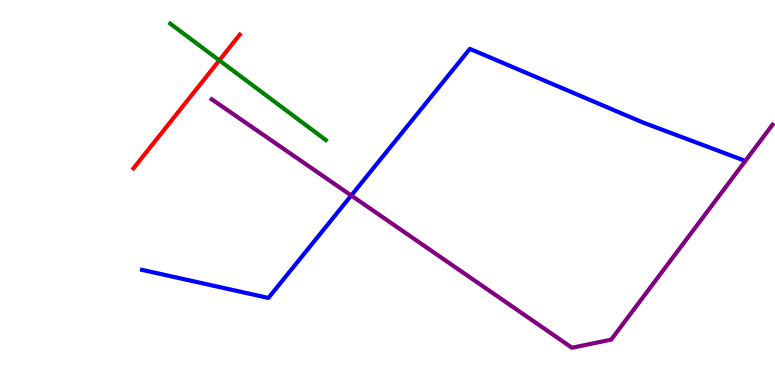[{'lines': ['blue', 'red'], 'intersections': []}, {'lines': ['green', 'red'], 'intersections': [{'x': 2.83, 'y': 8.43}]}, {'lines': ['purple', 'red'], 'intersections': []}, {'lines': ['blue', 'green'], 'intersections': []}, {'lines': ['blue', 'purple'], 'intersections': [{'x': 4.53, 'y': 4.92}]}, {'lines': ['green', 'purple'], 'intersections': []}]